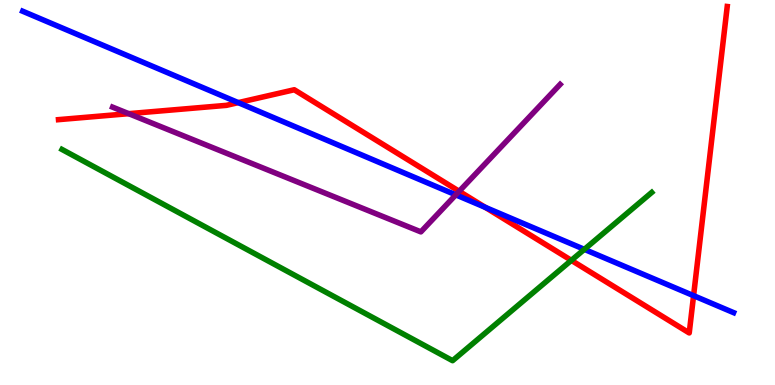[{'lines': ['blue', 'red'], 'intersections': [{'x': 3.07, 'y': 7.33}, {'x': 6.26, 'y': 4.61}, {'x': 8.95, 'y': 2.32}]}, {'lines': ['green', 'red'], 'intersections': [{'x': 7.37, 'y': 3.24}]}, {'lines': ['purple', 'red'], 'intersections': [{'x': 1.66, 'y': 7.05}, {'x': 5.92, 'y': 5.03}]}, {'lines': ['blue', 'green'], 'intersections': [{'x': 7.54, 'y': 3.52}]}, {'lines': ['blue', 'purple'], 'intersections': [{'x': 5.88, 'y': 4.94}]}, {'lines': ['green', 'purple'], 'intersections': []}]